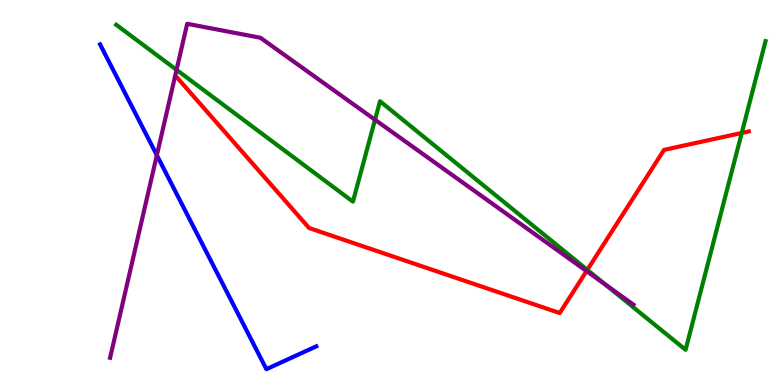[{'lines': ['blue', 'red'], 'intersections': []}, {'lines': ['green', 'red'], 'intersections': [{'x': 7.58, 'y': 2.99}, {'x': 9.57, 'y': 6.55}]}, {'lines': ['purple', 'red'], 'intersections': [{'x': 7.57, 'y': 2.96}]}, {'lines': ['blue', 'green'], 'intersections': []}, {'lines': ['blue', 'purple'], 'intersections': [{'x': 2.02, 'y': 5.97}]}, {'lines': ['green', 'purple'], 'intersections': [{'x': 2.28, 'y': 8.19}, {'x': 4.84, 'y': 6.89}, {'x': 7.81, 'y': 2.6}]}]